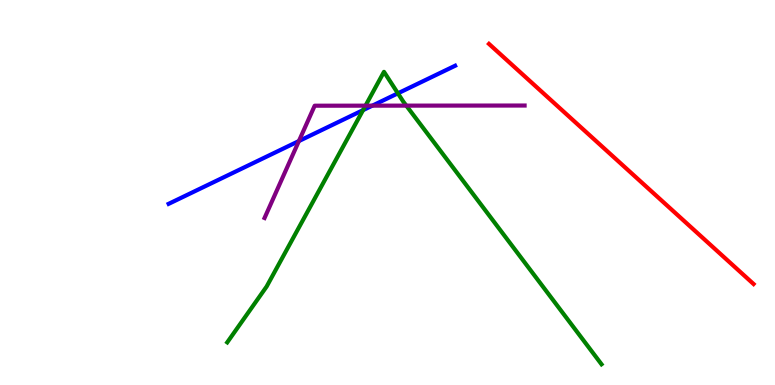[{'lines': ['blue', 'red'], 'intersections': []}, {'lines': ['green', 'red'], 'intersections': []}, {'lines': ['purple', 'red'], 'intersections': []}, {'lines': ['blue', 'green'], 'intersections': [{'x': 4.68, 'y': 7.14}, {'x': 5.13, 'y': 7.58}]}, {'lines': ['blue', 'purple'], 'intersections': [{'x': 3.86, 'y': 6.34}, {'x': 4.8, 'y': 7.26}]}, {'lines': ['green', 'purple'], 'intersections': [{'x': 4.72, 'y': 7.26}, {'x': 5.24, 'y': 7.26}]}]